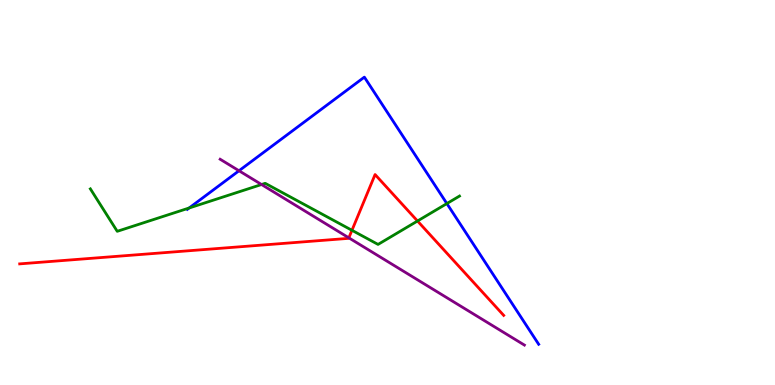[{'lines': ['blue', 'red'], 'intersections': []}, {'lines': ['green', 'red'], 'intersections': [{'x': 4.54, 'y': 4.02}, {'x': 5.39, 'y': 4.26}]}, {'lines': ['purple', 'red'], 'intersections': [{'x': 4.5, 'y': 3.82}]}, {'lines': ['blue', 'green'], 'intersections': [{'x': 2.44, 'y': 4.6}, {'x': 5.77, 'y': 4.71}]}, {'lines': ['blue', 'purple'], 'intersections': [{'x': 3.08, 'y': 5.56}]}, {'lines': ['green', 'purple'], 'intersections': [{'x': 3.37, 'y': 5.21}]}]